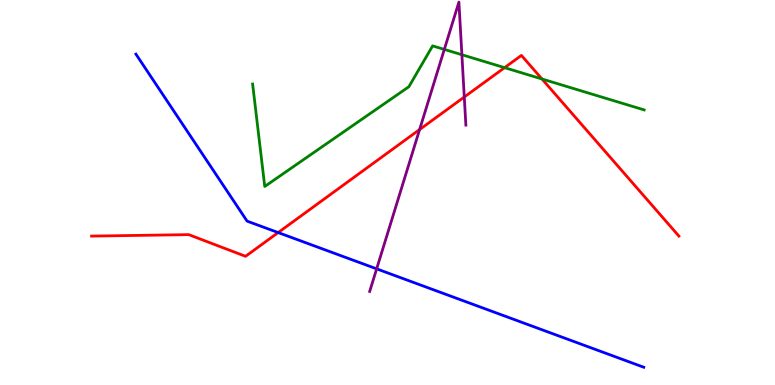[{'lines': ['blue', 'red'], 'intersections': [{'x': 3.59, 'y': 3.96}]}, {'lines': ['green', 'red'], 'intersections': [{'x': 6.51, 'y': 8.24}, {'x': 6.99, 'y': 7.95}]}, {'lines': ['purple', 'red'], 'intersections': [{'x': 5.41, 'y': 6.64}, {'x': 5.99, 'y': 7.48}]}, {'lines': ['blue', 'green'], 'intersections': []}, {'lines': ['blue', 'purple'], 'intersections': [{'x': 4.86, 'y': 3.02}]}, {'lines': ['green', 'purple'], 'intersections': [{'x': 5.73, 'y': 8.72}, {'x': 5.96, 'y': 8.58}]}]